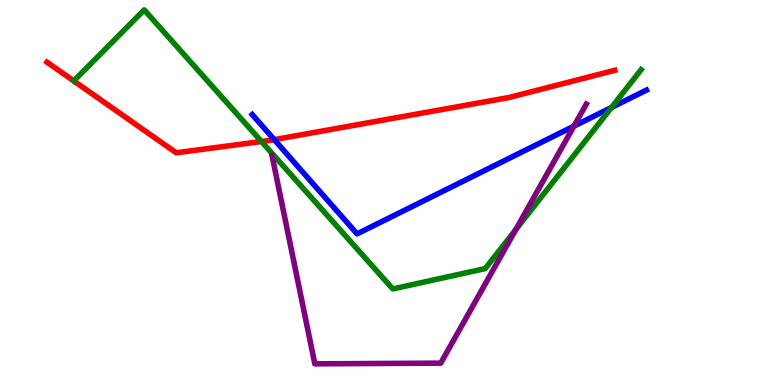[{'lines': ['blue', 'red'], 'intersections': [{'x': 3.54, 'y': 6.37}]}, {'lines': ['green', 'red'], 'intersections': [{'x': 3.37, 'y': 6.32}]}, {'lines': ['purple', 'red'], 'intersections': []}, {'lines': ['blue', 'green'], 'intersections': [{'x': 7.89, 'y': 7.21}]}, {'lines': ['blue', 'purple'], 'intersections': [{'x': 7.41, 'y': 6.72}]}, {'lines': ['green', 'purple'], 'intersections': [{'x': 6.66, 'y': 4.04}]}]